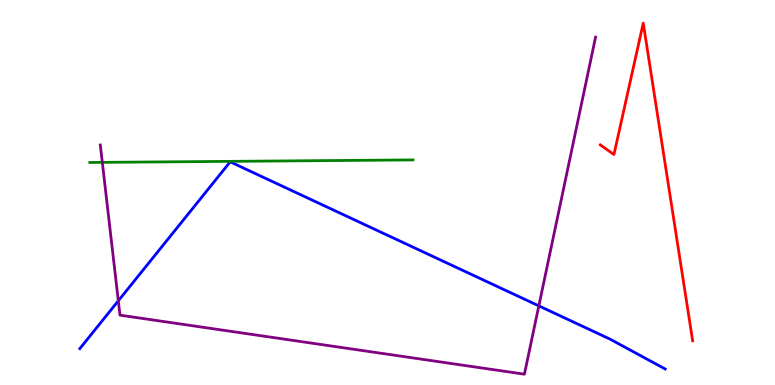[{'lines': ['blue', 'red'], 'intersections': []}, {'lines': ['green', 'red'], 'intersections': []}, {'lines': ['purple', 'red'], 'intersections': []}, {'lines': ['blue', 'green'], 'intersections': []}, {'lines': ['blue', 'purple'], 'intersections': [{'x': 1.53, 'y': 2.19}, {'x': 6.95, 'y': 2.06}]}, {'lines': ['green', 'purple'], 'intersections': [{'x': 1.32, 'y': 5.78}]}]